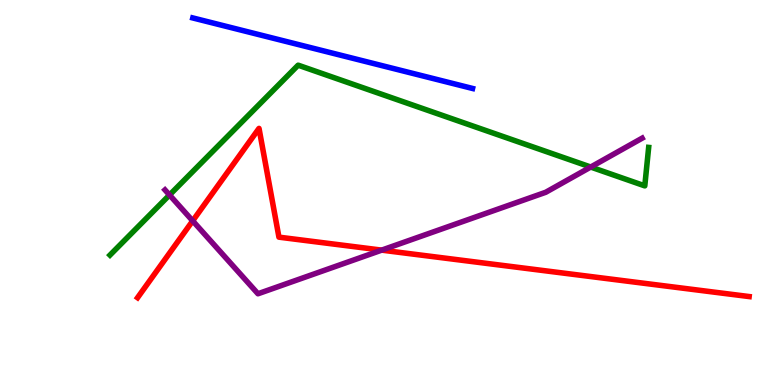[{'lines': ['blue', 'red'], 'intersections': []}, {'lines': ['green', 'red'], 'intersections': []}, {'lines': ['purple', 'red'], 'intersections': [{'x': 2.49, 'y': 4.26}, {'x': 4.92, 'y': 3.5}]}, {'lines': ['blue', 'green'], 'intersections': []}, {'lines': ['blue', 'purple'], 'intersections': []}, {'lines': ['green', 'purple'], 'intersections': [{'x': 2.19, 'y': 4.94}, {'x': 7.62, 'y': 5.66}]}]